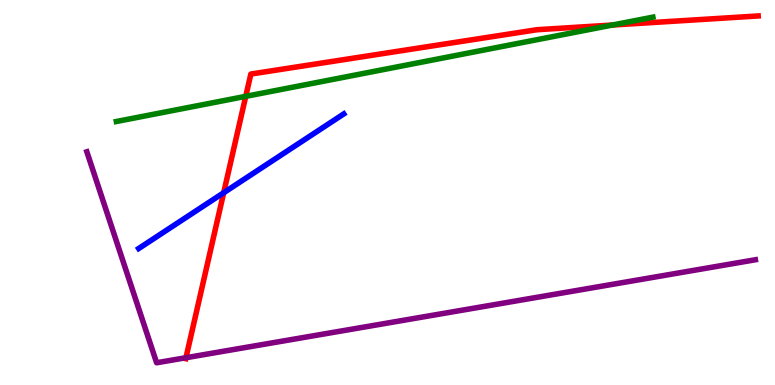[{'lines': ['blue', 'red'], 'intersections': [{'x': 2.89, 'y': 4.99}]}, {'lines': ['green', 'red'], 'intersections': [{'x': 3.17, 'y': 7.5}, {'x': 7.9, 'y': 9.35}]}, {'lines': ['purple', 'red'], 'intersections': [{'x': 2.4, 'y': 0.709}]}, {'lines': ['blue', 'green'], 'intersections': []}, {'lines': ['blue', 'purple'], 'intersections': []}, {'lines': ['green', 'purple'], 'intersections': []}]